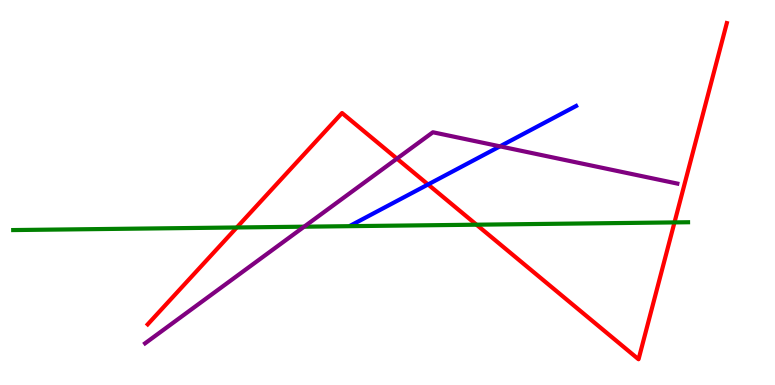[{'lines': ['blue', 'red'], 'intersections': [{'x': 5.52, 'y': 5.21}]}, {'lines': ['green', 'red'], 'intersections': [{'x': 3.06, 'y': 4.09}, {'x': 6.15, 'y': 4.16}, {'x': 8.7, 'y': 4.22}]}, {'lines': ['purple', 'red'], 'intersections': [{'x': 5.12, 'y': 5.88}]}, {'lines': ['blue', 'green'], 'intersections': []}, {'lines': ['blue', 'purple'], 'intersections': [{'x': 6.45, 'y': 6.2}]}, {'lines': ['green', 'purple'], 'intersections': [{'x': 3.92, 'y': 4.11}]}]